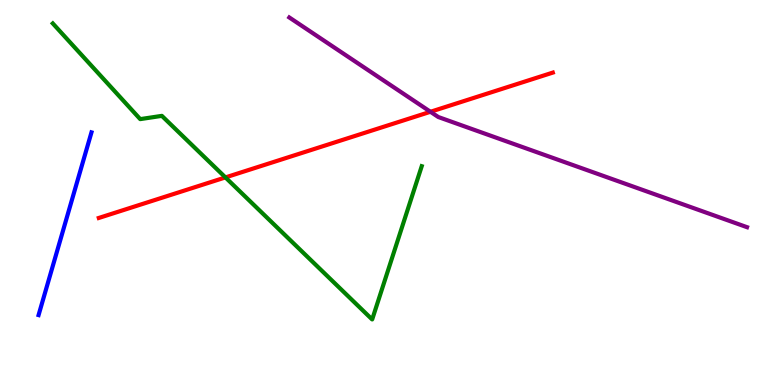[{'lines': ['blue', 'red'], 'intersections': []}, {'lines': ['green', 'red'], 'intersections': [{'x': 2.91, 'y': 5.39}]}, {'lines': ['purple', 'red'], 'intersections': [{'x': 5.55, 'y': 7.1}]}, {'lines': ['blue', 'green'], 'intersections': []}, {'lines': ['blue', 'purple'], 'intersections': []}, {'lines': ['green', 'purple'], 'intersections': []}]